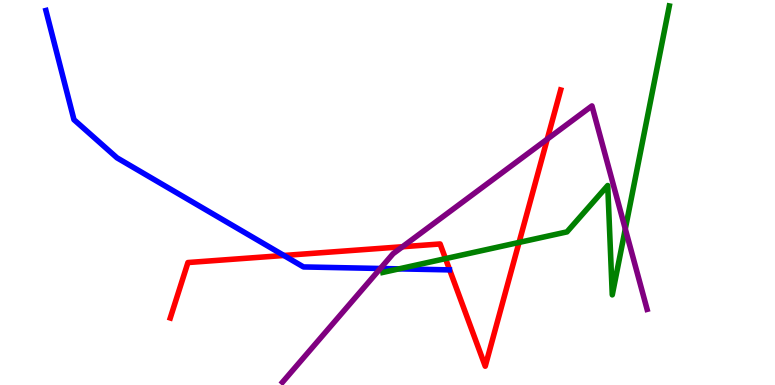[{'lines': ['blue', 'red'], 'intersections': [{'x': 3.66, 'y': 3.36}]}, {'lines': ['green', 'red'], 'intersections': [{'x': 5.75, 'y': 3.28}, {'x': 6.7, 'y': 3.7}]}, {'lines': ['purple', 'red'], 'intersections': [{'x': 5.19, 'y': 3.59}, {'x': 7.06, 'y': 6.39}]}, {'lines': ['blue', 'green'], 'intersections': [{'x': 5.15, 'y': 3.02}]}, {'lines': ['blue', 'purple'], 'intersections': [{'x': 4.91, 'y': 3.03}]}, {'lines': ['green', 'purple'], 'intersections': [{'x': 8.07, 'y': 4.05}]}]